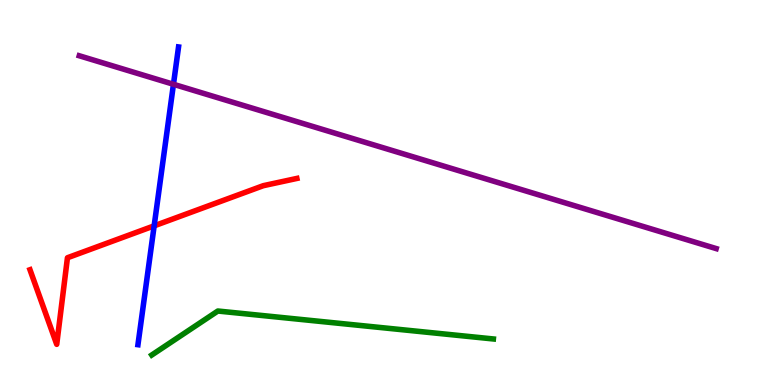[{'lines': ['blue', 'red'], 'intersections': [{'x': 1.99, 'y': 4.13}]}, {'lines': ['green', 'red'], 'intersections': []}, {'lines': ['purple', 'red'], 'intersections': []}, {'lines': ['blue', 'green'], 'intersections': []}, {'lines': ['blue', 'purple'], 'intersections': [{'x': 2.24, 'y': 7.81}]}, {'lines': ['green', 'purple'], 'intersections': []}]